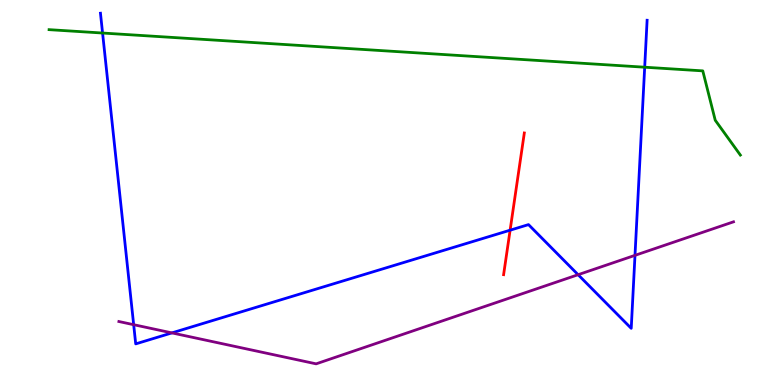[{'lines': ['blue', 'red'], 'intersections': [{'x': 6.58, 'y': 4.02}]}, {'lines': ['green', 'red'], 'intersections': []}, {'lines': ['purple', 'red'], 'intersections': []}, {'lines': ['blue', 'green'], 'intersections': [{'x': 1.32, 'y': 9.14}, {'x': 8.32, 'y': 8.25}]}, {'lines': ['blue', 'purple'], 'intersections': [{'x': 1.72, 'y': 1.57}, {'x': 2.22, 'y': 1.35}, {'x': 7.46, 'y': 2.86}, {'x': 8.19, 'y': 3.37}]}, {'lines': ['green', 'purple'], 'intersections': []}]